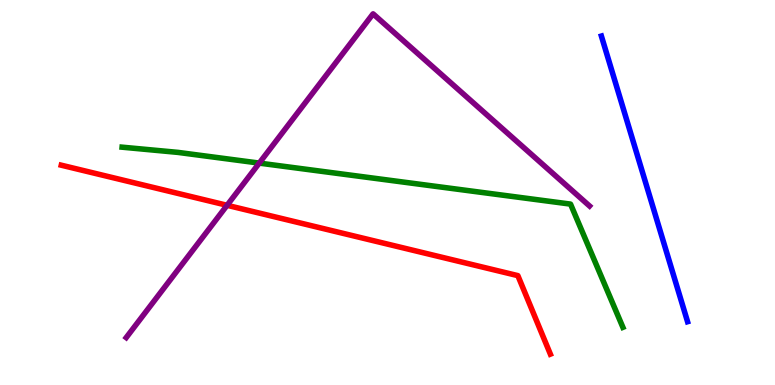[{'lines': ['blue', 'red'], 'intersections': []}, {'lines': ['green', 'red'], 'intersections': []}, {'lines': ['purple', 'red'], 'intersections': [{'x': 2.93, 'y': 4.67}]}, {'lines': ['blue', 'green'], 'intersections': []}, {'lines': ['blue', 'purple'], 'intersections': []}, {'lines': ['green', 'purple'], 'intersections': [{'x': 3.35, 'y': 5.76}]}]